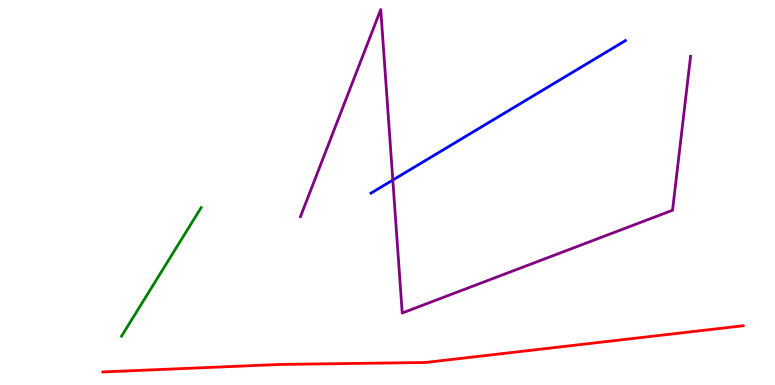[{'lines': ['blue', 'red'], 'intersections': []}, {'lines': ['green', 'red'], 'intersections': []}, {'lines': ['purple', 'red'], 'intersections': []}, {'lines': ['blue', 'green'], 'intersections': []}, {'lines': ['blue', 'purple'], 'intersections': [{'x': 5.07, 'y': 5.32}]}, {'lines': ['green', 'purple'], 'intersections': []}]